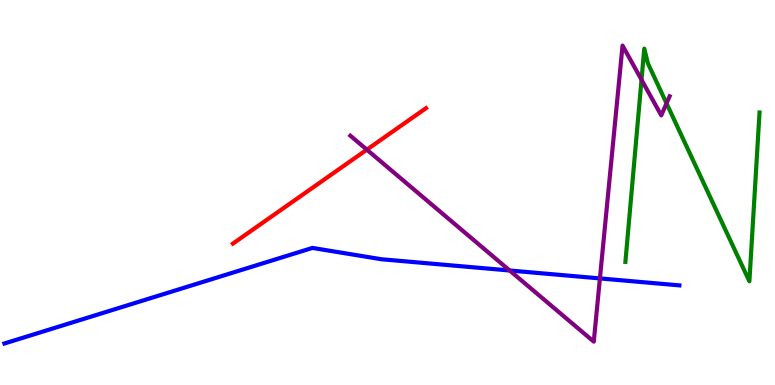[{'lines': ['blue', 'red'], 'intersections': []}, {'lines': ['green', 'red'], 'intersections': []}, {'lines': ['purple', 'red'], 'intersections': [{'x': 4.73, 'y': 6.11}]}, {'lines': ['blue', 'green'], 'intersections': []}, {'lines': ['blue', 'purple'], 'intersections': [{'x': 6.58, 'y': 2.97}, {'x': 7.74, 'y': 2.77}]}, {'lines': ['green', 'purple'], 'intersections': [{'x': 8.28, 'y': 7.93}, {'x': 8.6, 'y': 7.32}]}]